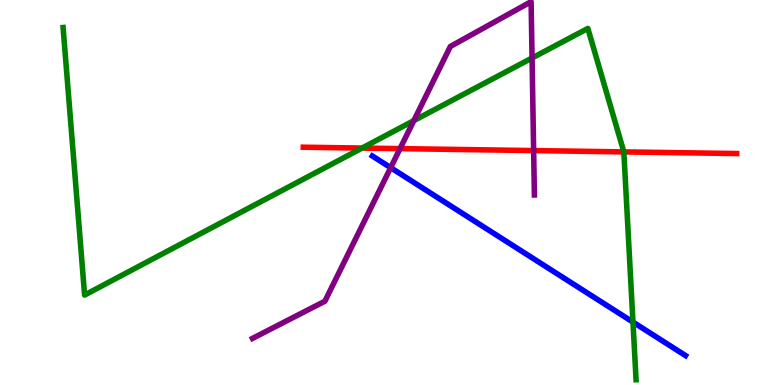[{'lines': ['blue', 'red'], 'intersections': []}, {'lines': ['green', 'red'], 'intersections': [{'x': 4.67, 'y': 6.15}, {'x': 8.05, 'y': 6.05}]}, {'lines': ['purple', 'red'], 'intersections': [{'x': 5.16, 'y': 6.14}, {'x': 6.89, 'y': 6.09}]}, {'lines': ['blue', 'green'], 'intersections': [{'x': 8.17, 'y': 1.63}]}, {'lines': ['blue', 'purple'], 'intersections': [{'x': 5.04, 'y': 5.65}]}, {'lines': ['green', 'purple'], 'intersections': [{'x': 5.34, 'y': 6.87}, {'x': 6.87, 'y': 8.49}]}]